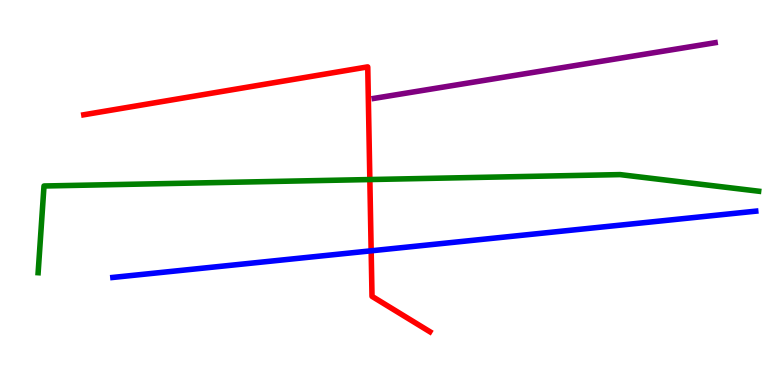[{'lines': ['blue', 'red'], 'intersections': [{'x': 4.79, 'y': 3.49}]}, {'lines': ['green', 'red'], 'intersections': [{'x': 4.77, 'y': 5.34}]}, {'lines': ['purple', 'red'], 'intersections': []}, {'lines': ['blue', 'green'], 'intersections': []}, {'lines': ['blue', 'purple'], 'intersections': []}, {'lines': ['green', 'purple'], 'intersections': []}]